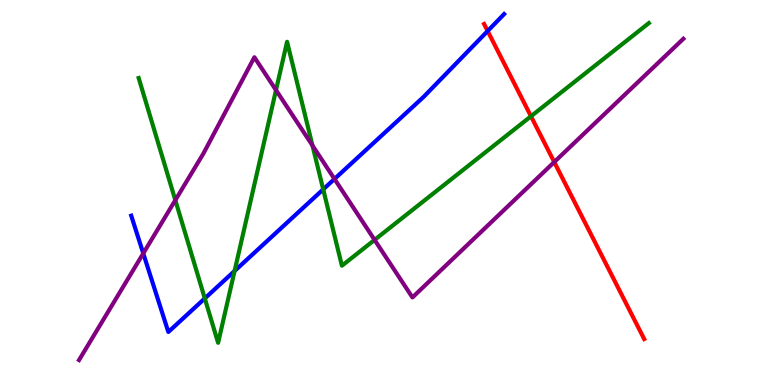[{'lines': ['blue', 'red'], 'intersections': [{'x': 6.29, 'y': 9.19}]}, {'lines': ['green', 'red'], 'intersections': [{'x': 6.85, 'y': 6.98}]}, {'lines': ['purple', 'red'], 'intersections': [{'x': 7.15, 'y': 5.79}]}, {'lines': ['blue', 'green'], 'intersections': [{'x': 2.64, 'y': 2.25}, {'x': 3.03, 'y': 2.96}, {'x': 4.17, 'y': 5.08}]}, {'lines': ['blue', 'purple'], 'intersections': [{'x': 1.85, 'y': 3.42}, {'x': 4.32, 'y': 5.35}]}, {'lines': ['green', 'purple'], 'intersections': [{'x': 2.26, 'y': 4.8}, {'x': 3.56, 'y': 7.66}, {'x': 4.03, 'y': 6.22}, {'x': 4.83, 'y': 3.77}]}]